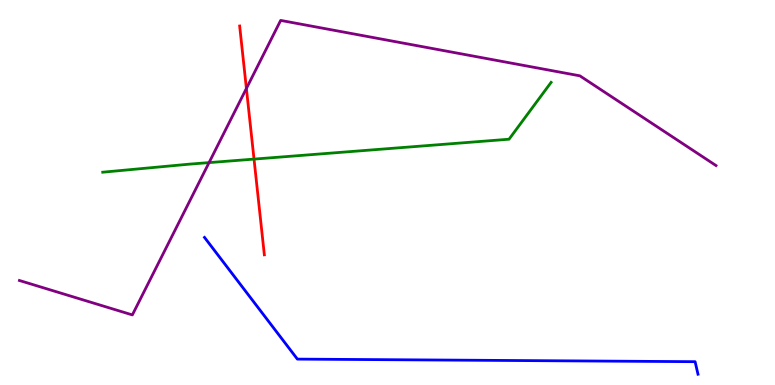[{'lines': ['blue', 'red'], 'intersections': []}, {'lines': ['green', 'red'], 'intersections': [{'x': 3.28, 'y': 5.87}]}, {'lines': ['purple', 'red'], 'intersections': [{'x': 3.18, 'y': 7.7}]}, {'lines': ['blue', 'green'], 'intersections': []}, {'lines': ['blue', 'purple'], 'intersections': []}, {'lines': ['green', 'purple'], 'intersections': [{'x': 2.7, 'y': 5.78}]}]